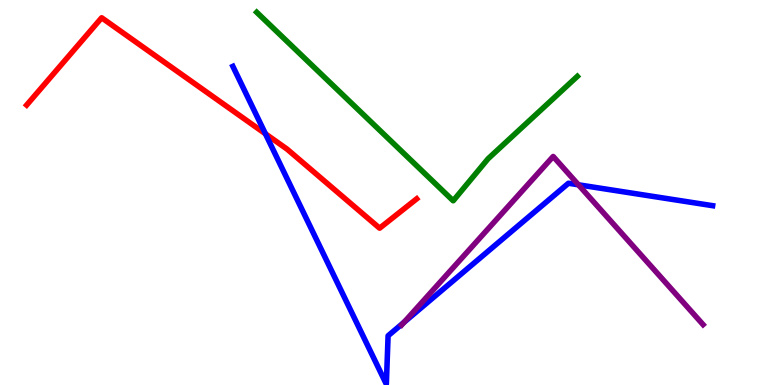[{'lines': ['blue', 'red'], 'intersections': [{'x': 3.42, 'y': 6.52}]}, {'lines': ['green', 'red'], 'intersections': []}, {'lines': ['purple', 'red'], 'intersections': []}, {'lines': ['blue', 'green'], 'intersections': []}, {'lines': ['blue', 'purple'], 'intersections': [{'x': 5.21, 'y': 1.63}, {'x': 7.46, 'y': 5.2}]}, {'lines': ['green', 'purple'], 'intersections': []}]